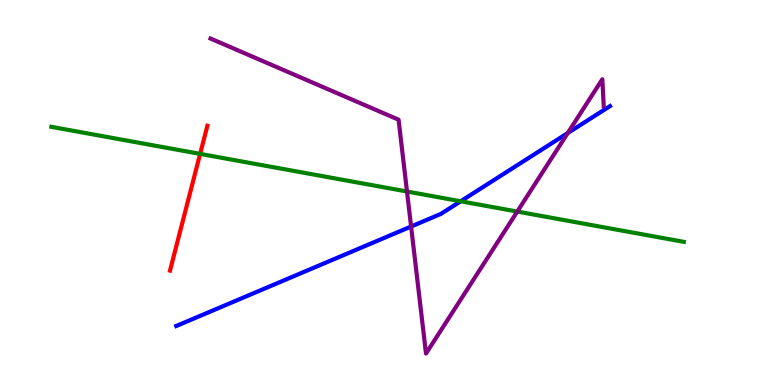[{'lines': ['blue', 'red'], 'intersections': []}, {'lines': ['green', 'red'], 'intersections': [{'x': 2.58, 'y': 6.0}]}, {'lines': ['purple', 'red'], 'intersections': []}, {'lines': ['blue', 'green'], 'intersections': [{'x': 5.94, 'y': 4.77}]}, {'lines': ['blue', 'purple'], 'intersections': [{'x': 5.3, 'y': 4.12}, {'x': 7.33, 'y': 6.54}]}, {'lines': ['green', 'purple'], 'intersections': [{'x': 5.25, 'y': 5.03}, {'x': 6.67, 'y': 4.5}]}]